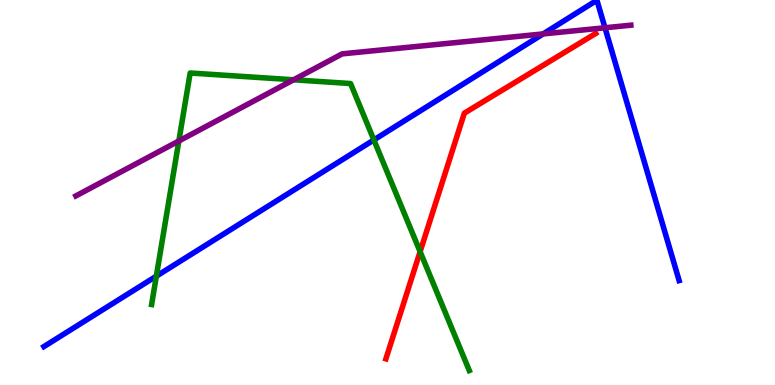[{'lines': ['blue', 'red'], 'intersections': []}, {'lines': ['green', 'red'], 'intersections': [{'x': 5.42, 'y': 3.46}]}, {'lines': ['purple', 'red'], 'intersections': []}, {'lines': ['blue', 'green'], 'intersections': [{'x': 2.02, 'y': 2.83}, {'x': 4.82, 'y': 6.37}]}, {'lines': ['blue', 'purple'], 'intersections': [{'x': 7.01, 'y': 9.12}, {'x': 7.81, 'y': 9.28}]}, {'lines': ['green', 'purple'], 'intersections': [{'x': 2.31, 'y': 6.34}, {'x': 3.79, 'y': 7.93}]}]